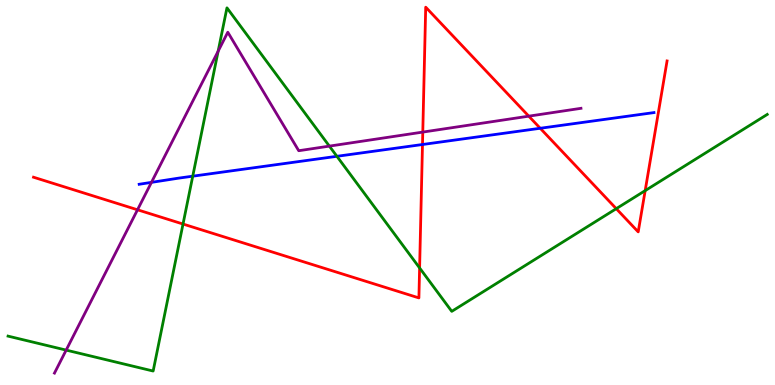[{'lines': ['blue', 'red'], 'intersections': [{'x': 5.45, 'y': 6.25}, {'x': 6.97, 'y': 6.67}]}, {'lines': ['green', 'red'], 'intersections': [{'x': 2.36, 'y': 4.18}, {'x': 5.41, 'y': 3.04}, {'x': 7.95, 'y': 4.58}, {'x': 8.32, 'y': 5.05}]}, {'lines': ['purple', 'red'], 'intersections': [{'x': 1.77, 'y': 4.55}, {'x': 5.46, 'y': 6.57}, {'x': 6.82, 'y': 6.98}]}, {'lines': ['blue', 'green'], 'intersections': [{'x': 2.49, 'y': 5.42}, {'x': 4.35, 'y': 5.94}]}, {'lines': ['blue', 'purple'], 'intersections': [{'x': 1.95, 'y': 5.26}]}, {'lines': ['green', 'purple'], 'intersections': [{'x': 0.854, 'y': 0.906}, {'x': 2.81, 'y': 8.67}, {'x': 4.25, 'y': 6.2}]}]